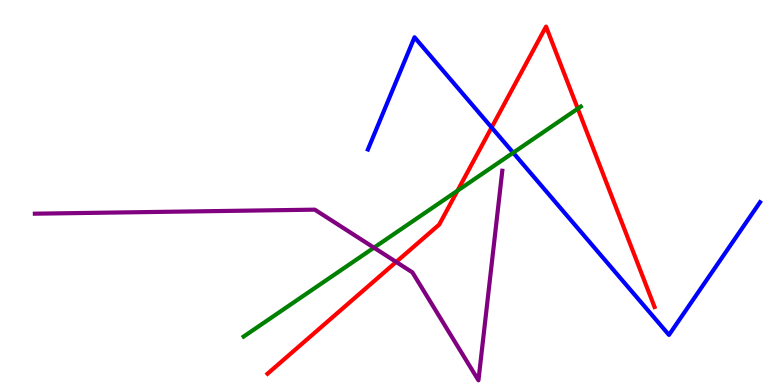[{'lines': ['blue', 'red'], 'intersections': [{'x': 6.34, 'y': 6.69}]}, {'lines': ['green', 'red'], 'intersections': [{'x': 5.9, 'y': 5.05}, {'x': 7.46, 'y': 7.18}]}, {'lines': ['purple', 'red'], 'intersections': [{'x': 5.11, 'y': 3.2}]}, {'lines': ['blue', 'green'], 'intersections': [{'x': 6.62, 'y': 6.03}]}, {'lines': ['blue', 'purple'], 'intersections': []}, {'lines': ['green', 'purple'], 'intersections': [{'x': 4.83, 'y': 3.57}]}]